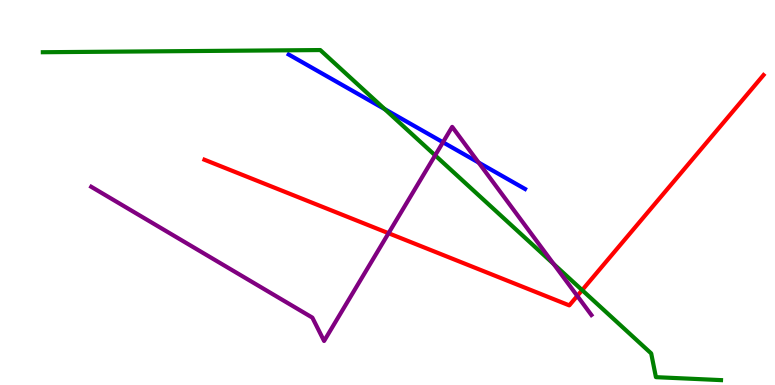[{'lines': ['blue', 'red'], 'intersections': []}, {'lines': ['green', 'red'], 'intersections': [{'x': 7.51, 'y': 2.46}]}, {'lines': ['purple', 'red'], 'intersections': [{'x': 5.01, 'y': 3.94}, {'x': 7.45, 'y': 2.31}]}, {'lines': ['blue', 'green'], 'intersections': [{'x': 4.96, 'y': 7.17}]}, {'lines': ['blue', 'purple'], 'intersections': [{'x': 5.72, 'y': 6.3}, {'x': 6.18, 'y': 5.78}]}, {'lines': ['green', 'purple'], 'intersections': [{'x': 5.61, 'y': 5.96}, {'x': 7.14, 'y': 3.14}]}]